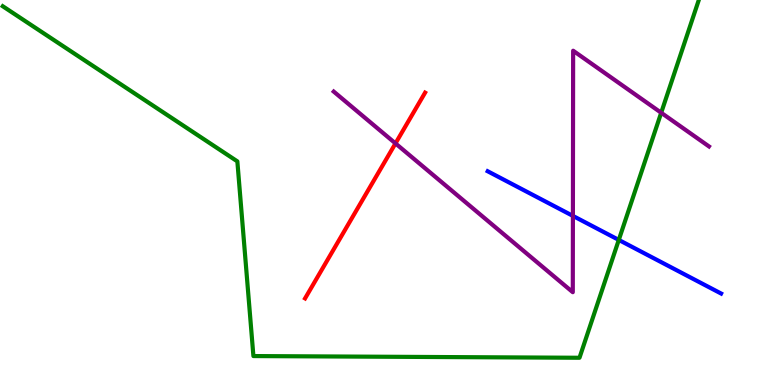[{'lines': ['blue', 'red'], 'intersections': []}, {'lines': ['green', 'red'], 'intersections': []}, {'lines': ['purple', 'red'], 'intersections': [{'x': 5.1, 'y': 6.28}]}, {'lines': ['blue', 'green'], 'intersections': [{'x': 7.98, 'y': 3.77}]}, {'lines': ['blue', 'purple'], 'intersections': [{'x': 7.39, 'y': 4.39}]}, {'lines': ['green', 'purple'], 'intersections': [{'x': 8.53, 'y': 7.07}]}]